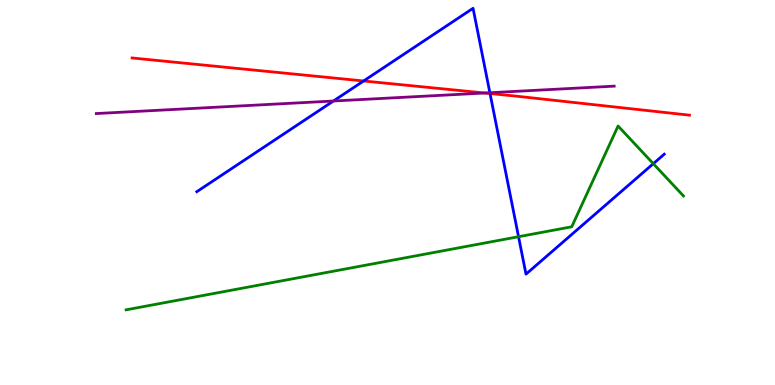[{'lines': ['blue', 'red'], 'intersections': [{'x': 4.69, 'y': 7.9}, {'x': 6.32, 'y': 7.57}]}, {'lines': ['green', 'red'], 'intersections': []}, {'lines': ['purple', 'red'], 'intersections': [{'x': 6.25, 'y': 7.58}]}, {'lines': ['blue', 'green'], 'intersections': [{'x': 6.69, 'y': 3.85}, {'x': 8.43, 'y': 5.75}]}, {'lines': ['blue', 'purple'], 'intersections': [{'x': 4.3, 'y': 7.38}, {'x': 6.32, 'y': 7.59}]}, {'lines': ['green', 'purple'], 'intersections': []}]